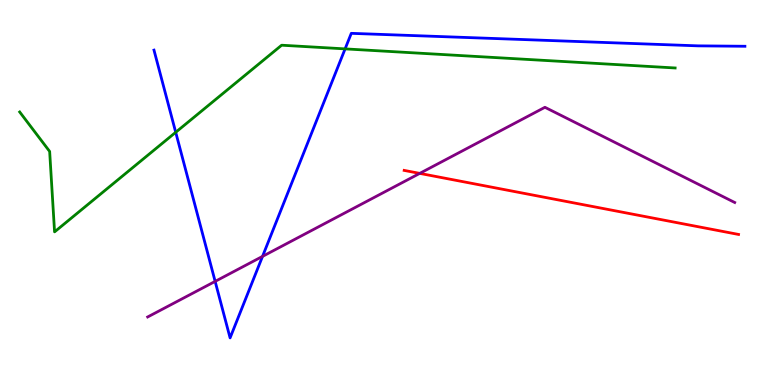[{'lines': ['blue', 'red'], 'intersections': []}, {'lines': ['green', 'red'], 'intersections': []}, {'lines': ['purple', 'red'], 'intersections': [{'x': 5.42, 'y': 5.5}]}, {'lines': ['blue', 'green'], 'intersections': [{'x': 2.27, 'y': 6.56}, {'x': 4.45, 'y': 8.73}]}, {'lines': ['blue', 'purple'], 'intersections': [{'x': 2.78, 'y': 2.69}, {'x': 3.39, 'y': 3.34}]}, {'lines': ['green', 'purple'], 'intersections': []}]